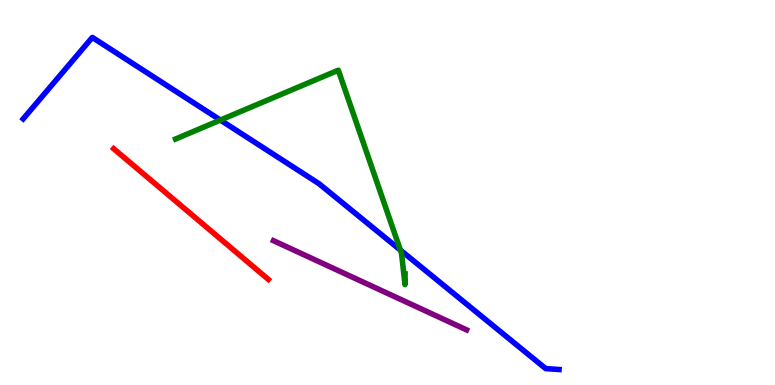[{'lines': ['blue', 'red'], 'intersections': []}, {'lines': ['green', 'red'], 'intersections': []}, {'lines': ['purple', 'red'], 'intersections': []}, {'lines': ['blue', 'green'], 'intersections': [{'x': 2.84, 'y': 6.88}, {'x': 5.17, 'y': 3.51}]}, {'lines': ['blue', 'purple'], 'intersections': []}, {'lines': ['green', 'purple'], 'intersections': []}]